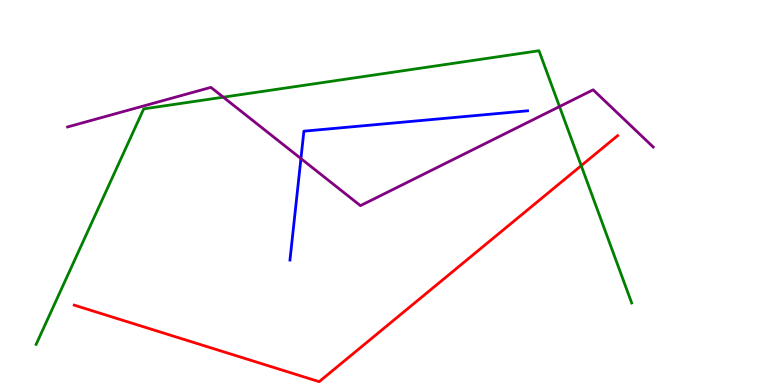[{'lines': ['blue', 'red'], 'intersections': []}, {'lines': ['green', 'red'], 'intersections': [{'x': 7.5, 'y': 5.7}]}, {'lines': ['purple', 'red'], 'intersections': []}, {'lines': ['blue', 'green'], 'intersections': []}, {'lines': ['blue', 'purple'], 'intersections': [{'x': 3.88, 'y': 5.88}]}, {'lines': ['green', 'purple'], 'intersections': [{'x': 2.88, 'y': 7.48}, {'x': 7.22, 'y': 7.23}]}]